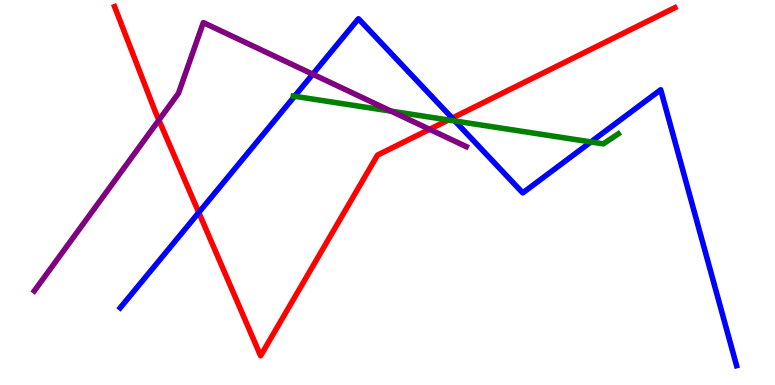[{'lines': ['blue', 'red'], 'intersections': [{'x': 2.56, 'y': 4.48}, {'x': 5.83, 'y': 6.93}]}, {'lines': ['green', 'red'], 'intersections': [{'x': 5.79, 'y': 6.88}]}, {'lines': ['purple', 'red'], 'intersections': [{'x': 2.05, 'y': 6.88}, {'x': 5.54, 'y': 6.64}]}, {'lines': ['blue', 'green'], 'intersections': [{'x': 3.8, 'y': 7.5}, {'x': 5.87, 'y': 6.86}, {'x': 7.62, 'y': 6.31}]}, {'lines': ['blue', 'purple'], 'intersections': [{'x': 4.04, 'y': 8.07}]}, {'lines': ['green', 'purple'], 'intersections': [{'x': 5.05, 'y': 7.11}]}]